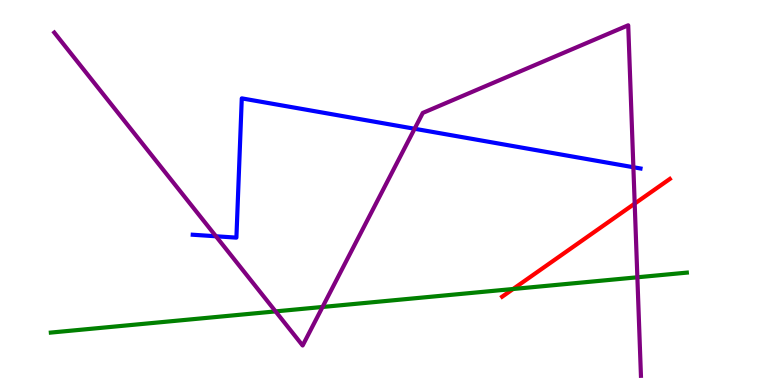[{'lines': ['blue', 'red'], 'intersections': []}, {'lines': ['green', 'red'], 'intersections': [{'x': 6.62, 'y': 2.49}]}, {'lines': ['purple', 'red'], 'intersections': [{'x': 8.19, 'y': 4.71}]}, {'lines': ['blue', 'green'], 'intersections': []}, {'lines': ['blue', 'purple'], 'intersections': [{'x': 2.79, 'y': 3.86}, {'x': 5.35, 'y': 6.66}, {'x': 8.17, 'y': 5.66}]}, {'lines': ['green', 'purple'], 'intersections': [{'x': 3.56, 'y': 1.91}, {'x': 4.16, 'y': 2.03}, {'x': 8.22, 'y': 2.8}]}]